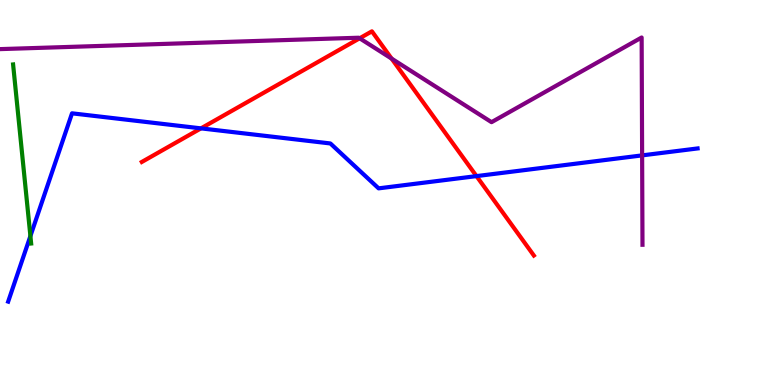[{'lines': ['blue', 'red'], 'intersections': [{'x': 2.59, 'y': 6.67}, {'x': 6.15, 'y': 5.43}]}, {'lines': ['green', 'red'], 'intersections': []}, {'lines': ['purple', 'red'], 'intersections': [{'x': 4.64, 'y': 9.01}, {'x': 5.05, 'y': 8.48}]}, {'lines': ['blue', 'green'], 'intersections': [{'x': 0.392, 'y': 3.87}]}, {'lines': ['blue', 'purple'], 'intersections': [{'x': 8.29, 'y': 5.96}]}, {'lines': ['green', 'purple'], 'intersections': []}]